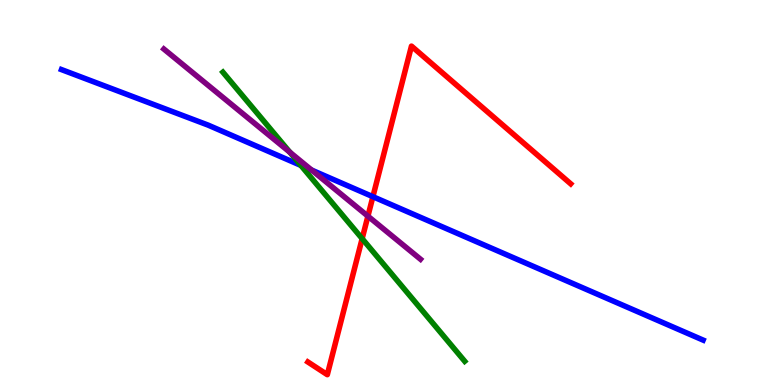[{'lines': ['blue', 'red'], 'intersections': [{'x': 4.81, 'y': 4.89}]}, {'lines': ['green', 'red'], 'intersections': [{'x': 4.67, 'y': 3.8}]}, {'lines': ['purple', 'red'], 'intersections': [{'x': 4.75, 'y': 4.39}]}, {'lines': ['blue', 'green'], 'intersections': [{'x': 3.88, 'y': 5.7}]}, {'lines': ['blue', 'purple'], 'intersections': [{'x': 4.02, 'y': 5.58}]}, {'lines': ['green', 'purple'], 'intersections': [{'x': 3.74, 'y': 6.05}]}]